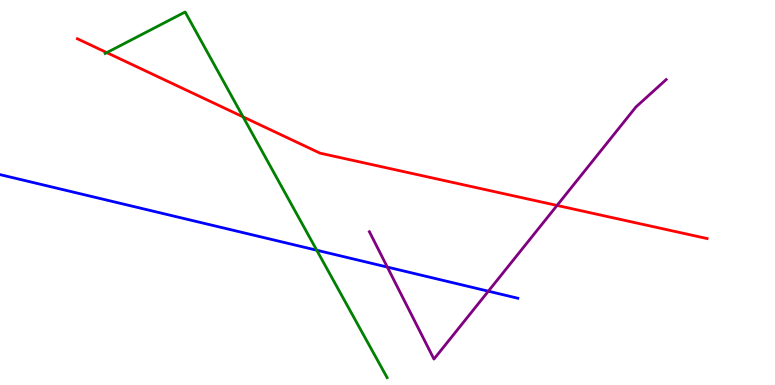[{'lines': ['blue', 'red'], 'intersections': []}, {'lines': ['green', 'red'], 'intersections': [{'x': 1.38, 'y': 8.63}, {'x': 3.14, 'y': 6.96}]}, {'lines': ['purple', 'red'], 'intersections': [{'x': 7.19, 'y': 4.66}]}, {'lines': ['blue', 'green'], 'intersections': [{'x': 4.09, 'y': 3.5}]}, {'lines': ['blue', 'purple'], 'intersections': [{'x': 5.0, 'y': 3.06}, {'x': 6.3, 'y': 2.44}]}, {'lines': ['green', 'purple'], 'intersections': []}]